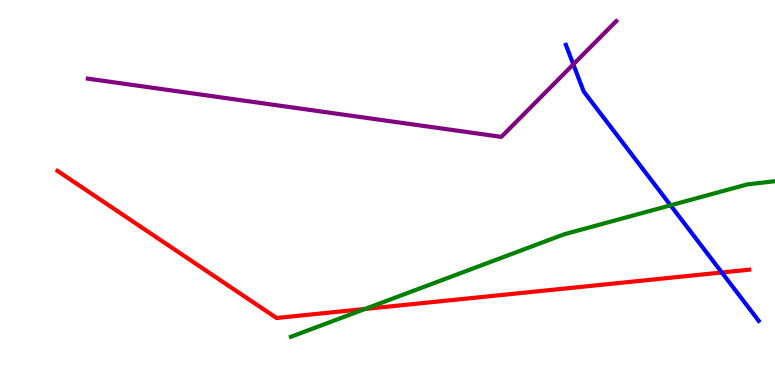[{'lines': ['blue', 'red'], 'intersections': [{'x': 9.31, 'y': 2.92}]}, {'lines': ['green', 'red'], 'intersections': [{'x': 4.71, 'y': 1.98}]}, {'lines': ['purple', 'red'], 'intersections': []}, {'lines': ['blue', 'green'], 'intersections': [{'x': 8.65, 'y': 4.67}]}, {'lines': ['blue', 'purple'], 'intersections': [{'x': 7.4, 'y': 8.33}]}, {'lines': ['green', 'purple'], 'intersections': []}]